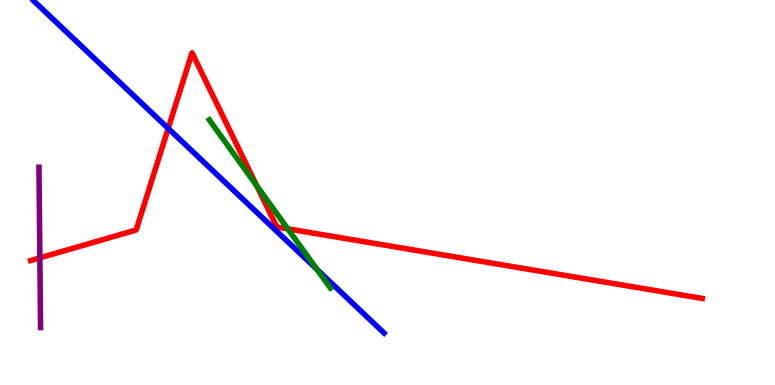[{'lines': ['blue', 'red'], 'intersections': [{'x': 2.17, 'y': 6.67}]}, {'lines': ['green', 'red'], 'intersections': [{'x': 3.31, 'y': 5.17}, {'x': 3.71, 'y': 4.06}]}, {'lines': ['purple', 'red'], 'intersections': [{'x': 0.514, 'y': 3.3}]}, {'lines': ['blue', 'green'], 'intersections': [{'x': 4.09, 'y': 3.0}]}, {'lines': ['blue', 'purple'], 'intersections': []}, {'lines': ['green', 'purple'], 'intersections': []}]